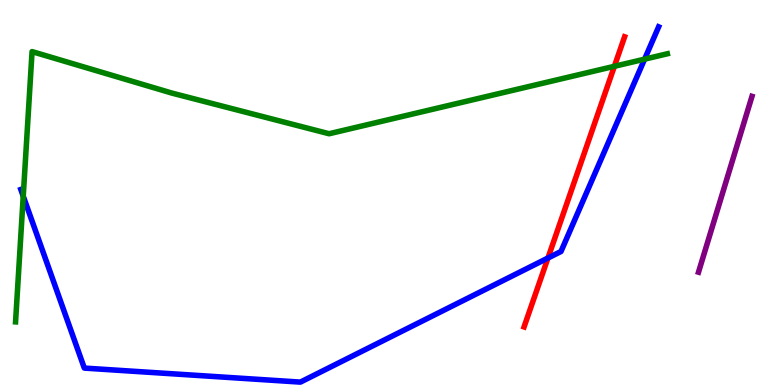[{'lines': ['blue', 'red'], 'intersections': [{'x': 7.07, 'y': 3.3}]}, {'lines': ['green', 'red'], 'intersections': [{'x': 7.93, 'y': 8.28}]}, {'lines': ['purple', 'red'], 'intersections': []}, {'lines': ['blue', 'green'], 'intersections': [{'x': 0.3, 'y': 4.9}, {'x': 8.32, 'y': 8.46}]}, {'lines': ['blue', 'purple'], 'intersections': []}, {'lines': ['green', 'purple'], 'intersections': []}]